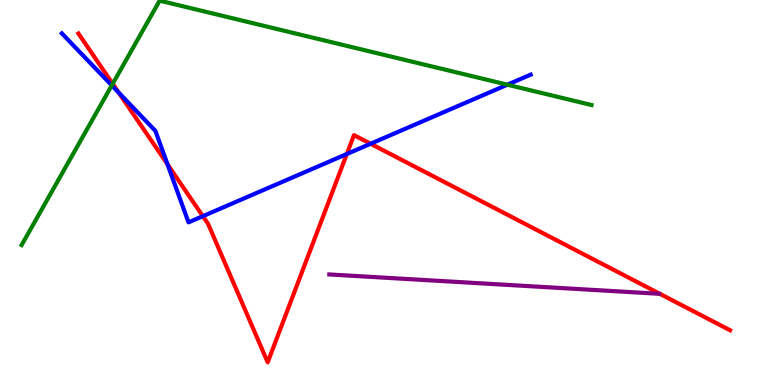[{'lines': ['blue', 'red'], 'intersections': [{'x': 1.53, 'y': 7.59}, {'x': 2.16, 'y': 5.73}, {'x': 2.62, 'y': 4.38}, {'x': 4.47, 'y': 6.0}, {'x': 4.78, 'y': 6.27}]}, {'lines': ['green', 'red'], 'intersections': [{'x': 1.45, 'y': 7.82}]}, {'lines': ['purple', 'red'], 'intersections': []}, {'lines': ['blue', 'green'], 'intersections': [{'x': 1.44, 'y': 7.78}, {'x': 6.55, 'y': 7.8}]}, {'lines': ['blue', 'purple'], 'intersections': []}, {'lines': ['green', 'purple'], 'intersections': []}]